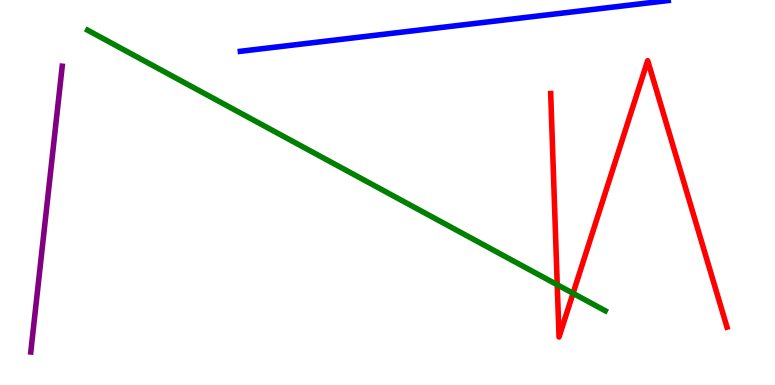[{'lines': ['blue', 'red'], 'intersections': []}, {'lines': ['green', 'red'], 'intersections': [{'x': 7.19, 'y': 2.6}, {'x': 7.39, 'y': 2.38}]}, {'lines': ['purple', 'red'], 'intersections': []}, {'lines': ['blue', 'green'], 'intersections': []}, {'lines': ['blue', 'purple'], 'intersections': []}, {'lines': ['green', 'purple'], 'intersections': []}]